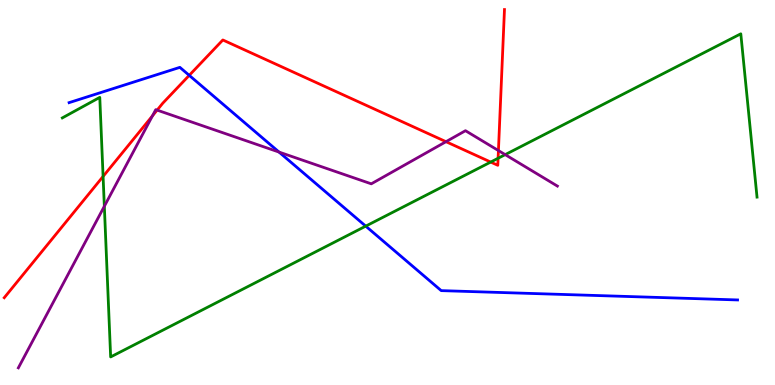[{'lines': ['blue', 'red'], 'intersections': [{'x': 2.44, 'y': 8.04}]}, {'lines': ['green', 'red'], 'intersections': [{'x': 1.33, 'y': 5.42}, {'x': 6.33, 'y': 5.79}, {'x': 6.43, 'y': 5.89}]}, {'lines': ['purple', 'red'], 'intersections': [{'x': 1.97, 'y': 6.99}, {'x': 2.03, 'y': 7.14}, {'x': 5.75, 'y': 6.32}, {'x': 6.43, 'y': 6.09}]}, {'lines': ['blue', 'green'], 'intersections': [{'x': 4.72, 'y': 4.13}]}, {'lines': ['blue', 'purple'], 'intersections': [{'x': 3.6, 'y': 6.05}]}, {'lines': ['green', 'purple'], 'intersections': [{'x': 1.35, 'y': 4.64}, {'x': 6.52, 'y': 5.98}]}]